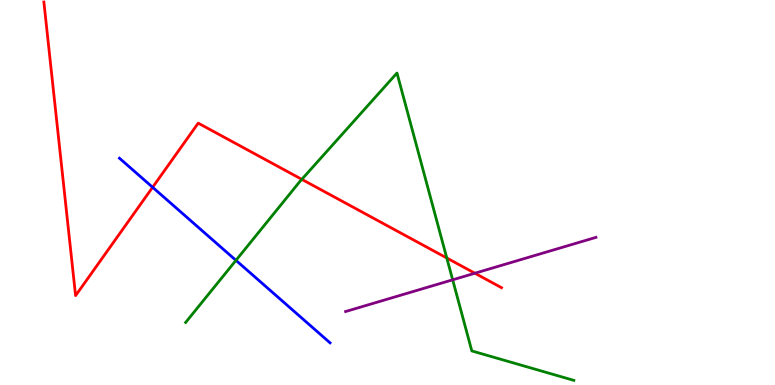[{'lines': ['blue', 'red'], 'intersections': [{'x': 1.97, 'y': 5.14}]}, {'lines': ['green', 'red'], 'intersections': [{'x': 3.89, 'y': 5.34}, {'x': 5.77, 'y': 3.3}]}, {'lines': ['purple', 'red'], 'intersections': [{'x': 6.13, 'y': 2.9}]}, {'lines': ['blue', 'green'], 'intersections': [{'x': 3.04, 'y': 3.24}]}, {'lines': ['blue', 'purple'], 'intersections': []}, {'lines': ['green', 'purple'], 'intersections': [{'x': 5.84, 'y': 2.73}]}]